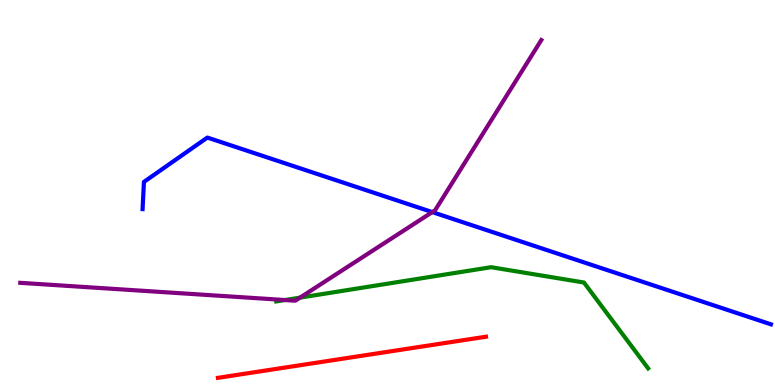[{'lines': ['blue', 'red'], 'intersections': []}, {'lines': ['green', 'red'], 'intersections': []}, {'lines': ['purple', 'red'], 'intersections': []}, {'lines': ['blue', 'green'], 'intersections': []}, {'lines': ['blue', 'purple'], 'intersections': [{'x': 5.58, 'y': 4.49}]}, {'lines': ['green', 'purple'], 'intersections': [{'x': 3.68, 'y': 2.21}, {'x': 3.87, 'y': 2.27}]}]